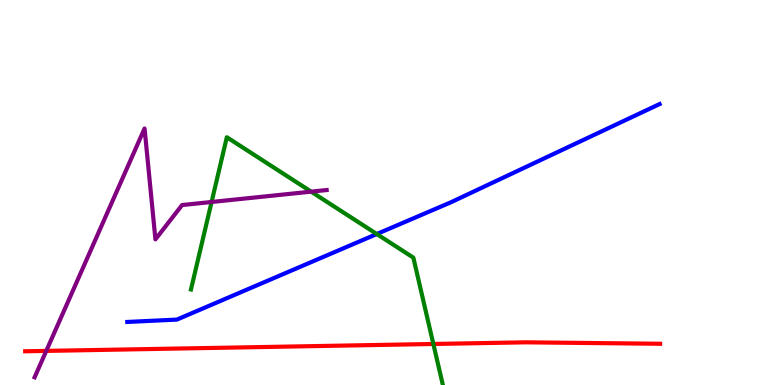[{'lines': ['blue', 'red'], 'intersections': []}, {'lines': ['green', 'red'], 'intersections': [{'x': 5.59, 'y': 1.07}]}, {'lines': ['purple', 'red'], 'intersections': [{'x': 0.597, 'y': 0.886}]}, {'lines': ['blue', 'green'], 'intersections': [{'x': 4.86, 'y': 3.92}]}, {'lines': ['blue', 'purple'], 'intersections': []}, {'lines': ['green', 'purple'], 'intersections': [{'x': 2.73, 'y': 4.75}, {'x': 4.01, 'y': 5.02}]}]